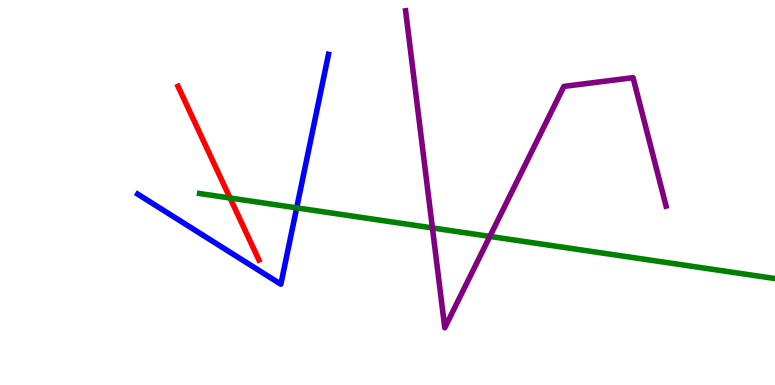[{'lines': ['blue', 'red'], 'intersections': []}, {'lines': ['green', 'red'], 'intersections': [{'x': 2.97, 'y': 4.86}]}, {'lines': ['purple', 'red'], 'intersections': []}, {'lines': ['blue', 'green'], 'intersections': [{'x': 3.83, 'y': 4.6}]}, {'lines': ['blue', 'purple'], 'intersections': []}, {'lines': ['green', 'purple'], 'intersections': [{'x': 5.58, 'y': 4.08}, {'x': 6.32, 'y': 3.86}]}]